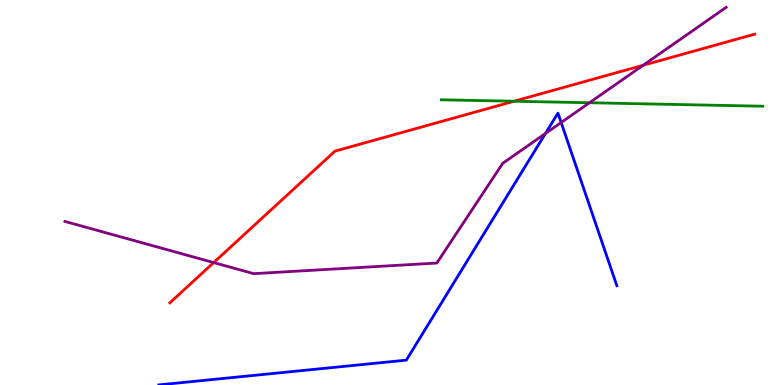[{'lines': ['blue', 'red'], 'intersections': []}, {'lines': ['green', 'red'], 'intersections': [{'x': 6.63, 'y': 7.37}]}, {'lines': ['purple', 'red'], 'intersections': [{'x': 2.76, 'y': 3.18}, {'x': 8.3, 'y': 8.31}]}, {'lines': ['blue', 'green'], 'intersections': []}, {'lines': ['blue', 'purple'], 'intersections': [{'x': 7.04, 'y': 6.53}, {'x': 7.24, 'y': 6.82}]}, {'lines': ['green', 'purple'], 'intersections': [{'x': 7.61, 'y': 7.33}]}]